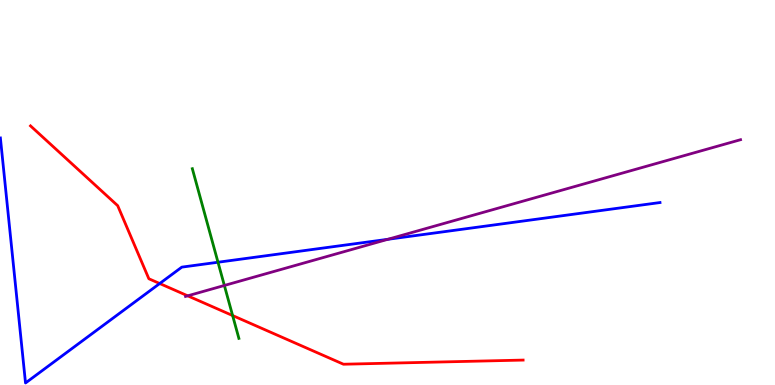[{'lines': ['blue', 'red'], 'intersections': [{'x': 2.06, 'y': 2.64}]}, {'lines': ['green', 'red'], 'intersections': [{'x': 3.0, 'y': 1.8}]}, {'lines': ['purple', 'red'], 'intersections': [{'x': 2.42, 'y': 2.32}]}, {'lines': ['blue', 'green'], 'intersections': [{'x': 2.81, 'y': 3.19}]}, {'lines': ['blue', 'purple'], 'intersections': [{'x': 5.0, 'y': 3.78}]}, {'lines': ['green', 'purple'], 'intersections': [{'x': 2.9, 'y': 2.59}]}]